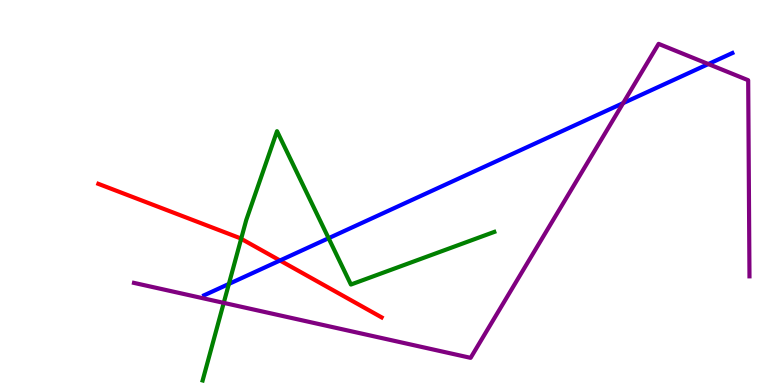[{'lines': ['blue', 'red'], 'intersections': [{'x': 3.61, 'y': 3.23}]}, {'lines': ['green', 'red'], 'intersections': [{'x': 3.11, 'y': 3.8}]}, {'lines': ['purple', 'red'], 'intersections': []}, {'lines': ['blue', 'green'], 'intersections': [{'x': 2.95, 'y': 2.63}, {'x': 4.24, 'y': 3.81}]}, {'lines': ['blue', 'purple'], 'intersections': [{'x': 8.04, 'y': 7.32}, {'x': 9.14, 'y': 8.34}]}, {'lines': ['green', 'purple'], 'intersections': [{'x': 2.89, 'y': 2.13}]}]